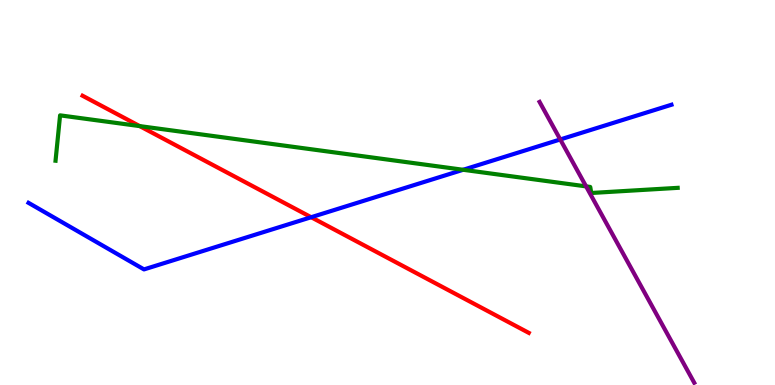[{'lines': ['blue', 'red'], 'intersections': [{'x': 4.02, 'y': 4.36}]}, {'lines': ['green', 'red'], 'intersections': [{'x': 1.8, 'y': 6.72}]}, {'lines': ['purple', 'red'], 'intersections': []}, {'lines': ['blue', 'green'], 'intersections': [{'x': 5.98, 'y': 5.59}]}, {'lines': ['blue', 'purple'], 'intersections': [{'x': 7.23, 'y': 6.38}]}, {'lines': ['green', 'purple'], 'intersections': [{'x': 7.56, 'y': 5.16}]}]